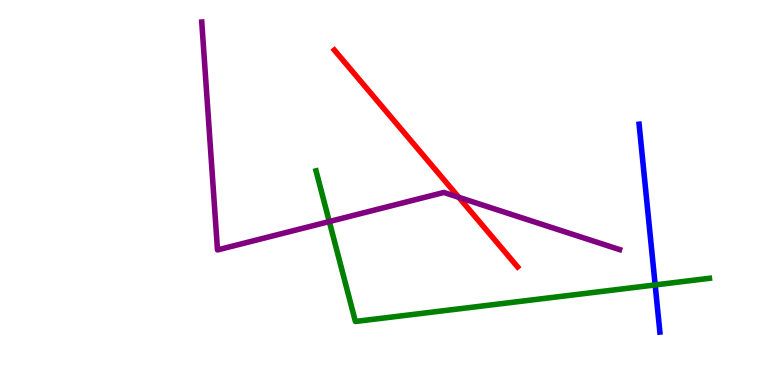[{'lines': ['blue', 'red'], 'intersections': []}, {'lines': ['green', 'red'], 'intersections': []}, {'lines': ['purple', 'red'], 'intersections': [{'x': 5.92, 'y': 4.87}]}, {'lines': ['blue', 'green'], 'intersections': [{'x': 8.45, 'y': 2.6}]}, {'lines': ['blue', 'purple'], 'intersections': []}, {'lines': ['green', 'purple'], 'intersections': [{'x': 4.25, 'y': 4.25}]}]